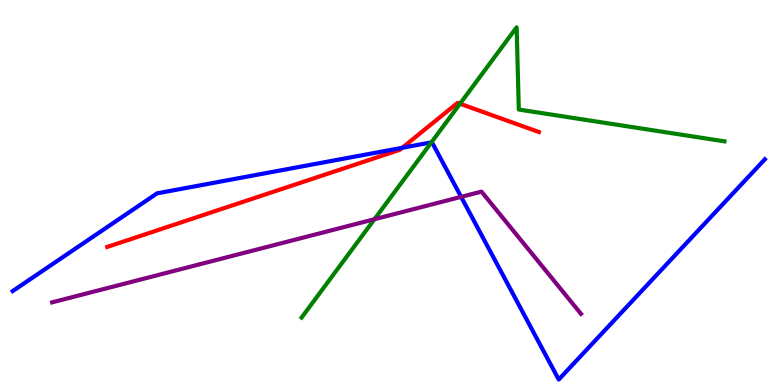[{'lines': ['blue', 'red'], 'intersections': [{'x': 5.19, 'y': 6.16}]}, {'lines': ['green', 'red'], 'intersections': [{'x': 5.94, 'y': 7.31}]}, {'lines': ['purple', 'red'], 'intersections': []}, {'lines': ['blue', 'green'], 'intersections': [{'x': 5.57, 'y': 6.3}]}, {'lines': ['blue', 'purple'], 'intersections': [{'x': 5.95, 'y': 4.89}]}, {'lines': ['green', 'purple'], 'intersections': [{'x': 4.83, 'y': 4.31}]}]